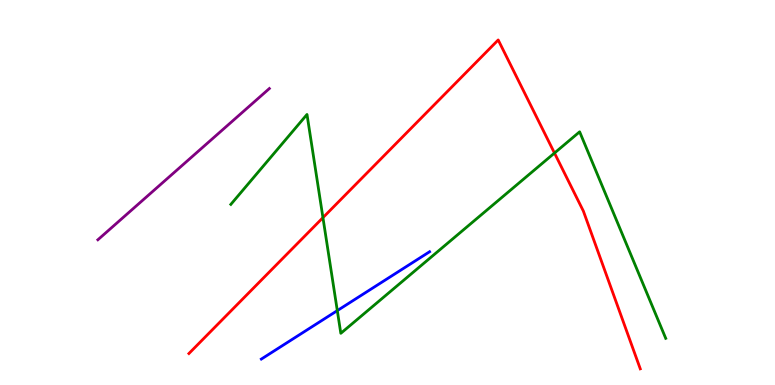[{'lines': ['blue', 'red'], 'intersections': []}, {'lines': ['green', 'red'], 'intersections': [{'x': 4.17, 'y': 4.35}, {'x': 7.15, 'y': 6.02}]}, {'lines': ['purple', 'red'], 'intersections': []}, {'lines': ['blue', 'green'], 'intersections': [{'x': 4.35, 'y': 1.93}]}, {'lines': ['blue', 'purple'], 'intersections': []}, {'lines': ['green', 'purple'], 'intersections': []}]